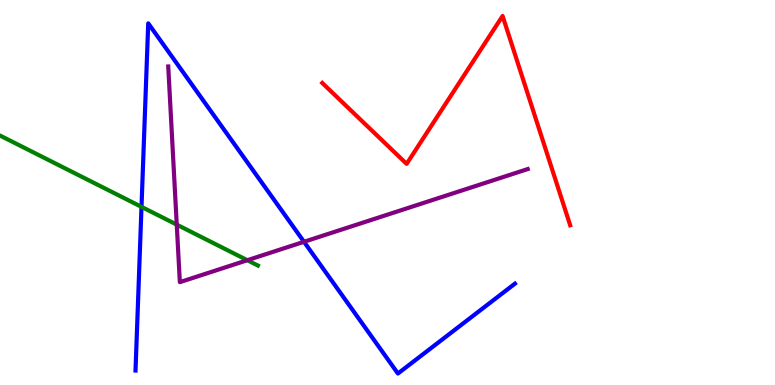[{'lines': ['blue', 'red'], 'intersections': []}, {'lines': ['green', 'red'], 'intersections': []}, {'lines': ['purple', 'red'], 'intersections': []}, {'lines': ['blue', 'green'], 'intersections': [{'x': 1.83, 'y': 4.63}]}, {'lines': ['blue', 'purple'], 'intersections': [{'x': 3.92, 'y': 3.72}]}, {'lines': ['green', 'purple'], 'intersections': [{'x': 2.28, 'y': 4.17}, {'x': 3.19, 'y': 3.24}]}]